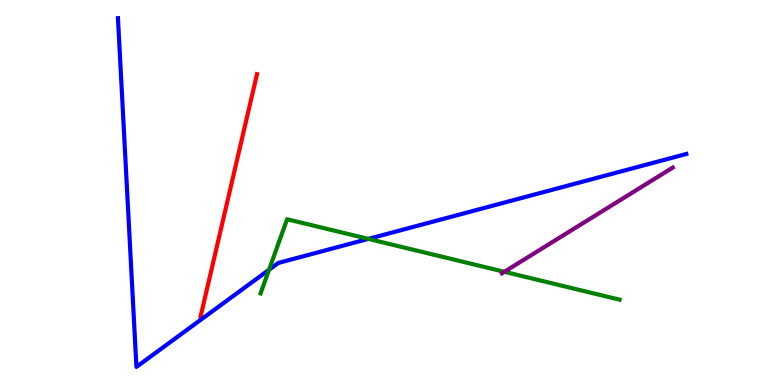[{'lines': ['blue', 'red'], 'intersections': []}, {'lines': ['green', 'red'], 'intersections': []}, {'lines': ['purple', 'red'], 'intersections': []}, {'lines': ['blue', 'green'], 'intersections': [{'x': 3.47, 'y': 2.99}, {'x': 4.75, 'y': 3.79}]}, {'lines': ['blue', 'purple'], 'intersections': []}, {'lines': ['green', 'purple'], 'intersections': [{'x': 6.51, 'y': 2.94}]}]